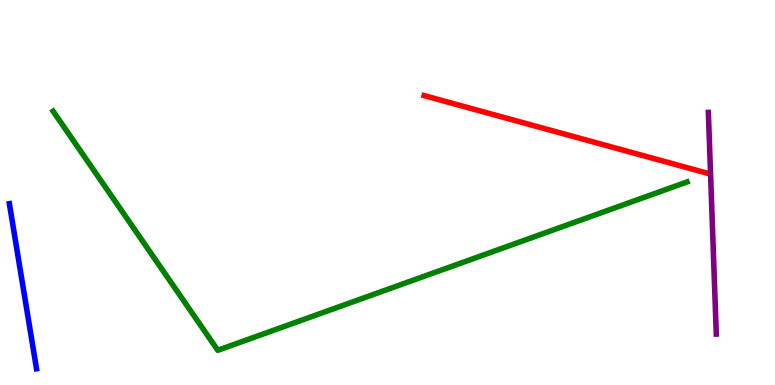[{'lines': ['blue', 'red'], 'intersections': []}, {'lines': ['green', 'red'], 'intersections': []}, {'lines': ['purple', 'red'], 'intersections': []}, {'lines': ['blue', 'green'], 'intersections': []}, {'lines': ['blue', 'purple'], 'intersections': []}, {'lines': ['green', 'purple'], 'intersections': []}]